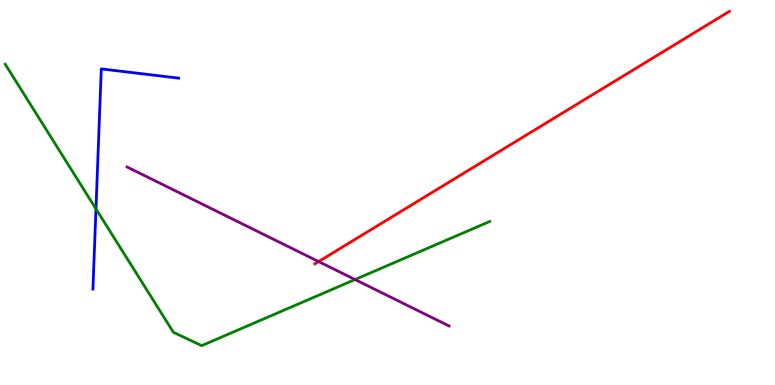[{'lines': ['blue', 'red'], 'intersections': []}, {'lines': ['green', 'red'], 'intersections': []}, {'lines': ['purple', 'red'], 'intersections': [{'x': 4.11, 'y': 3.21}]}, {'lines': ['blue', 'green'], 'intersections': [{'x': 1.24, 'y': 4.57}]}, {'lines': ['blue', 'purple'], 'intersections': []}, {'lines': ['green', 'purple'], 'intersections': [{'x': 4.58, 'y': 2.74}]}]